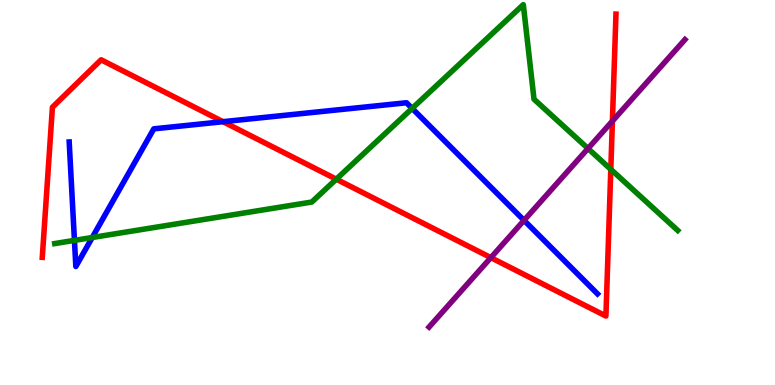[{'lines': ['blue', 'red'], 'intersections': [{'x': 2.88, 'y': 6.84}]}, {'lines': ['green', 'red'], 'intersections': [{'x': 4.34, 'y': 5.35}, {'x': 7.88, 'y': 5.6}]}, {'lines': ['purple', 'red'], 'intersections': [{'x': 6.33, 'y': 3.31}, {'x': 7.9, 'y': 6.85}]}, {'lines': ['blue', 'green'], 'intersections': [{'x': 0.961, 'y': 3.76}, {'x': 1.19, 'y': 3.83}, {'x': 5.32, 'y': 7.18}]}, {'lines': ['blue', 'purple'], 'intersections': [{'x': 6.76, 'y': 4.28}]}, {'lines': ['green', 'purple'], 'intersections': [{'x': 7.59, 'y': 6.14}]}]